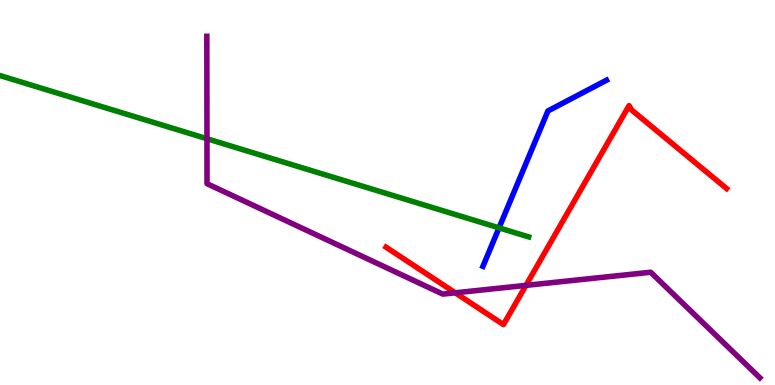[{'lines': ['blue', 'red'], 'intersections': []}, {'lines': ['green', 'red'], 'intersections': []}, {'lines': ['purple', 'red'], 'intersections': [{'x': 5.87, 'y': 2.39}, {'x': 6.79, 'y': 2.59}]}, {'lines': ['blue', 'green'], 'intersections': [{'x': 6.44, 'y': 4.08}]}, {'lines': ['blue', 'purple'], 'intersections': []}, {'lines': ['green', 'purple'], 'intersections': [{'x': 2.67, 'y': 6.4}]}]